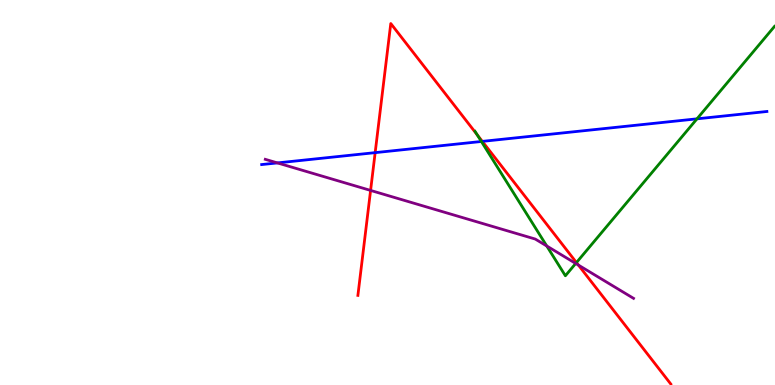[{'lines': ['blue', 'red'], 'intersections': [{'x': 4.84, 'y': 6.04}, {'x': 6.22, 'y': 6.33}]}, {'lines': ['green', 'red'], 'intersections': [{'x': 6.16, 'y': 6.5}, {'x': 7.44, 'y': 3.18}]}, {'lines': ['purple', 'red'], 'intersections': [{'x': 4.78, 'y': 5.05}, {'x': 7.46, 'y': 3.11}]}, {'lines': ['blue', 'green'], 'intersections': [{'x': 6.21, 'y': 6.33}, {'x': 8.99, 'y': 6.91}]}, {'lines': ['blue', 'purple'], 'intersections': [{'x': 3.58, 'y': 5.77}]}, {'lines': ['green', 'purple'], 'intersections': [{'x': 7.05, 'y': 3.61}, {'x': 7.43, 'y': 3.16}]}]